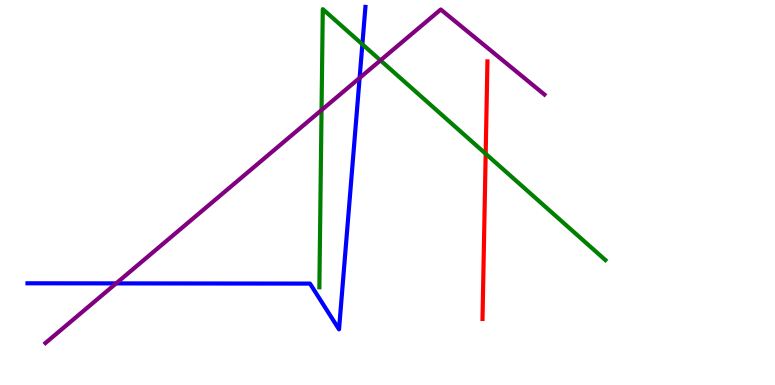[{'lines': ['blue', 'red'], 'intersections': []}, {'lines': ['green', 'red'], 'intersections': [{'x': 6.27, 'y': 6.01}]}, {'lines': ['purple', 'red'], 'intersections': []}, {'lines': ['blue', 'green'], 'intersections': [{'x': 4.68, 'y': 8.85}]}, {'lines': ['blue', 'purple'], 'intersections': [{'x': 1.5, 'y': 2.64}, {'x': 4.64, 'y': 7.98}]}, {'lines': ['green', 'purple'], 'intersections': [{'x': 4.15, 'y': 7.14}, {'x': 4.91, 'y': 8.43}]}]